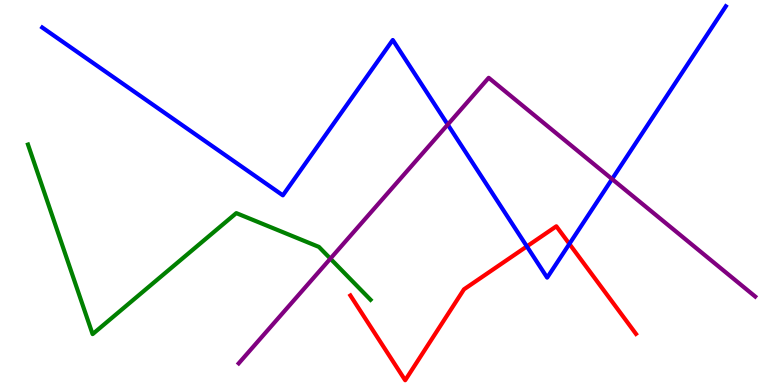[{'lines': ['blue', 'red'], 'intersections': [{'x': 6.8, 'y': 3.6}, {'x': 7.35, 'y': 3.66}]}, {'lines': ['green', 'red'], 'intersections': []}, {'lines': ['purple', 'red'], 'intersections': []}, {'lines': ['blue', 'green'], 'intersections': []}, {'lines': ['blue', 'purple'], 'intersections': [{'x': 5.78, 'y': 6.76}, {'x': 7.9, 'y': 5.35}]}, {'lines': ['green', 'purple'], 'intersections': [{'x': 4.26, 'y': 3.28}]}]